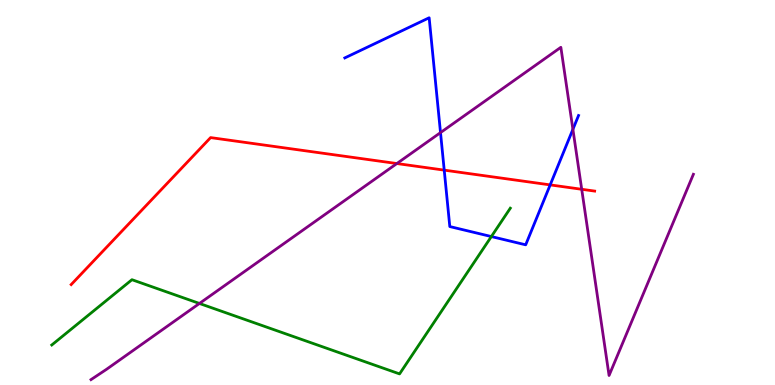[{'lines': ['blue', 'red'], 'intersections': [{'x': 5.73, 'y': 5.58}, {'x': 7.1, 'y': 5.2}]}, {'lines': ['green', 'red'], 'intersections': []}, {'lines': ['purple', 'red'], 'intersections': [{'x': 5.12, 'y': 5.75}, {'x': 7.51, 'y': 5.08}]}, {'lines': ['blue', 'green'], 'intersections': [{'x': 6.34, 'y': 3.86}]}, {'lines': ['blue', 'purple'], 'intersections': [{'x': 5.68, 'y': 6.56}, {'x': 7.39, 'y': 6.64}]}, {'lines': ['green', 'purple'], 'intersections': [{'x': 2.57, 'y': 2.12}]}]